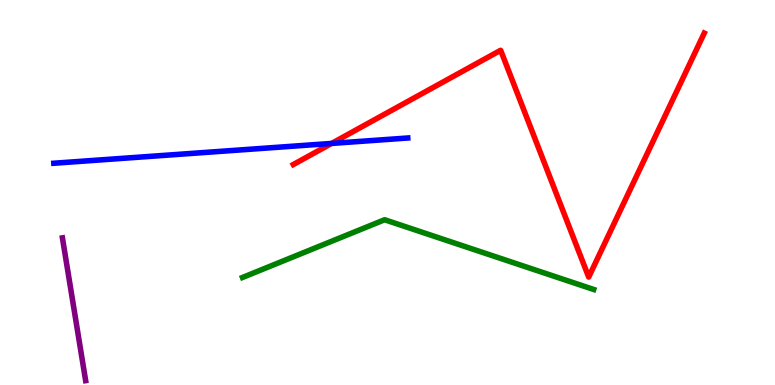[{'lines': ['blue', 'red'], 'intersections': [{'x': 4.28, 'y': 6.27}]}, {'lines': ['green', 'red'], 'intersections': []}, {'lines': ['purple', 'red'], 'intersections': []}, {'lines': ['blue', 'green'], 'intersections': []}, {'lines': ['blue', 'purple'], 'intersections': []}, {'lines': ['green', 'purple'], 'intersections': []}]